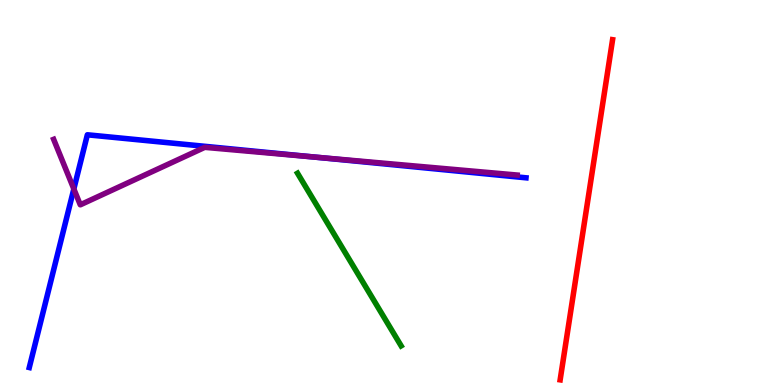[{'lines': ['blue', 'red'], 'intersections': []}, {'lines': ['green', 'red'], 'intersections': []}, {'lines': ['purple', 'red'], 'intersections': []}, {'lines': ['blue', 'green'], 'intersections': []}, {'lines': ['blue', 'purple'], 'intersections': [{'x': 0.953, 'y': 5.09}, {'x': 4.07, 'y': 5.92}]}, {'lines': ['green', 'purple'], 'intersections': []}]